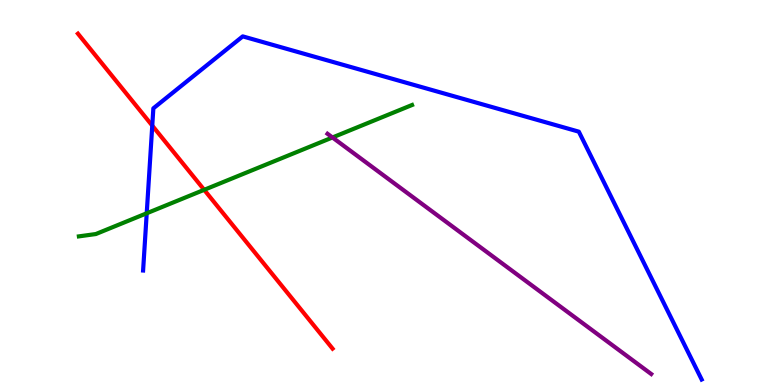[{'lines': ['blue', 'red'], 'intersections': [{'x': 1.96, 'y': 6.74}]}, {'lines': ['green', 'red'], 'intersections': [{'x': 2.63, 'y': 5.07}]}, {'lines': ['purple', 'red'], 'intersections': []}, {'lines': ['blue', 'green'], 'intersections': [{'x': 1.89, 'y': 4.46}]}, {'lines': ['blue', 'purple'], 'intersections': []}, {'lines': ['green', 'purple'], 'intersections': [{'x': 4.29, 'y': 6.43}]}]